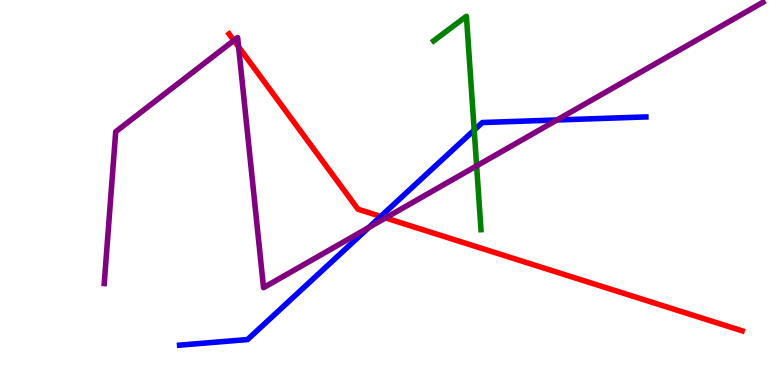[{'lines': ['blue', 'red'], 'intersections': [{'x': 4.91, 'y': 4.38}]}, {'lines': ['green', 'red'], 'intersections': []}, {'lines': ['purple', 'red'], 'intersections': [{'x': 3.02, 'y': 8.95}, {'x': 3.08, 'y': 8.78}, {'x': 4.97, 'y': 4.34}]}, {'lines': ['blue', 'green'], 'intersections': [{'x': 6.12, 'y': 6.62}]}, {'lines': ['blue', 'purple'], 'intersections': [{'x': 4.76, 'y': 4.09}, {'x': 7.19, 'y': 6.88}]}, {'lines': ['green', 'purple'], 'intersections': [{'x': 6.15, 'y': 5.69}]}]